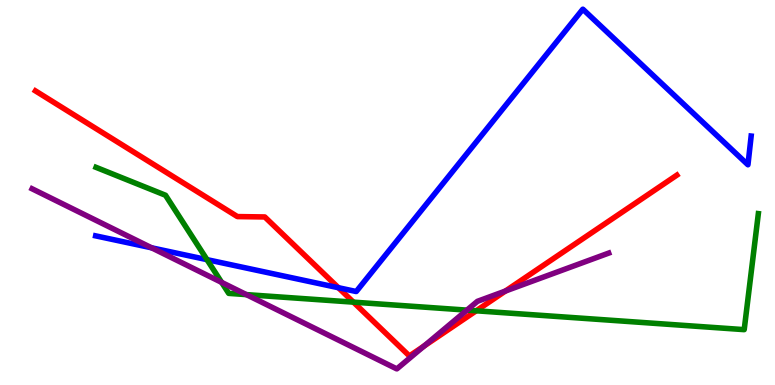[{'lines': ['blue', 'red'], 'intersections': [{'x': 4.37, 'y': 2.53}]}, {'lines': ['green', 'red'], 'intersections': [{'x': 4.56, 'y': 2.15}, {'x': 6.14, 'y': 1.93}]}, {'lines': ['purple', 'red'], 'intersections': [{'x': 5.47, 'y': 1.01}, {'x': 6.52, 'y': 2.44}]}, {'lines': ['blue', 'green'], 'intersections': [{'x': 2.67, 'y': 3.26}]}, {'lines': ['blue', 'purple'], 'intersections': [{'x': 1.96, 'y': 3.56}]}, {'lines': ['green', 'purple'], 'intersections': [{'x': 2.86, 'y': 2.67}, {'x': 3.18, 'y': 2.35}, {'x': 6.02, 'y': 1.94}]}]